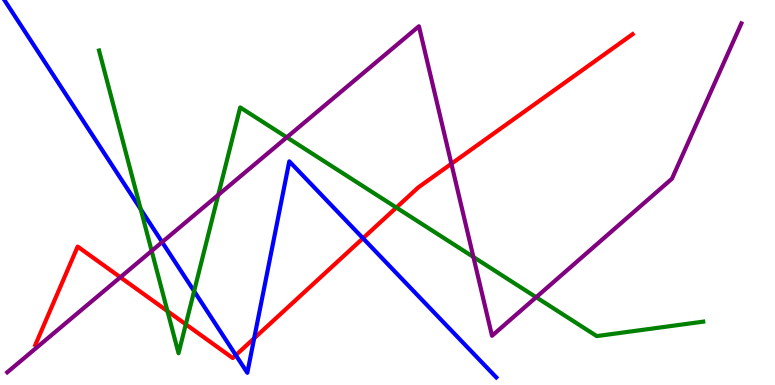[{'lines': ['blue', 'red'], 'intersections': [{'x': 3.04, 'y': 0.775}, {'x': 3.28, 'y': 1.21}, {'x': 4.68, 'y': 3.81}]}, {'lines': ['green', 'red'], 'intersections': [{'x': 2.16, 'y': 1.92}, {'x': 2.4, 'y': 1.58}, {'x': 5.11, 'y': 4.61}]}, {'lines': ['purple', 'red'], 'intersections': [{'x': 1.55, 'y': 2.8}, {'x': 5.82, 'y': 5.75}]}, {'lines': ['blue', 'green'], 'intersections': [{'x': 1.82, 'y': 4.57}, {'x': 2.5, 'y': 2.44}]}, {'lines': ['blue', 'purple'], 'intersections': [{'x': 2.09, 'y': 3.71}]}, {'lines': ['green', 'purple'], 'intersections': [{'x': 1.96, 'y': 3.48}, {'x': 2.82, 'y': 4.94}, {'x': 3.7, 'y': 6.43}, {'x': 6.11, 'y': 3.32}, {'x': 6.92, 'y': 2.28}]}]